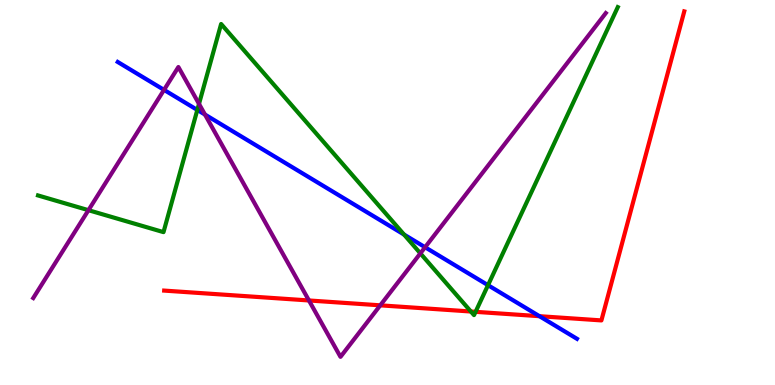[{'lines': ['blue', 'red'], 'intersections': [{'x': 6.96, 'y': 1.79}]}, {'lines': ['green', 'red'], 'intersections': [{'x': 6.08, 'y': 1.91}, {'x': 6.14, 'y': 1.9}]}, {'lines': ['purple', 'red'], 'intersections': [{'x': 3.99, 'y': 2.2}, {'x': 4.91, 'y': 2.07}]}, {'lines': ['blue', 'green'], 'intersections': [{'x': 2.55, 'y': 7.14}, {'x': 5.21, 'y': 3.91}, {'x': 6.3, 'y': 2.59}]}, {'lines': ['blue', 'purple'], 'intersections': [{'x': 2.12, 'y': 7.67}, {'x': 2.64, 'y': 7.02}, {'x': 5.48, 'y': 3.58}]}, {'lines': ['green', 'purple'], 'intersections': [{'x': 1.14, 'y': 4.54}, {'x': 2.57, 'y': 7.3}, {'x': 5.42, 'y': 3.42}]}]